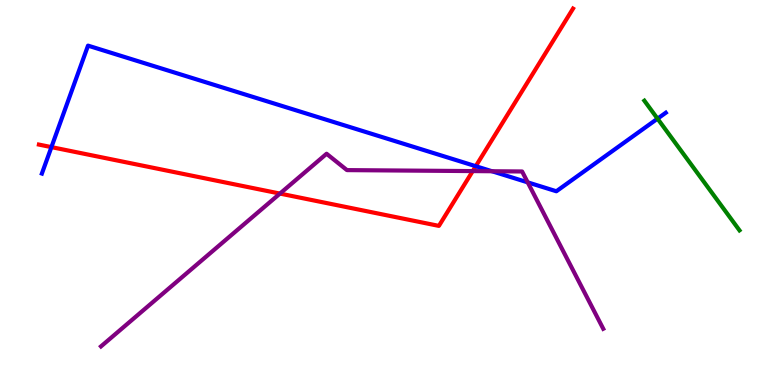[{'lines': ['blue', 'red'], 'intersections': [{'x': 0.664, 'y': 6.18}, {'x': 6.14, 'y': 5.68}]}, {'lines': ['green', 'red'], 'intersections': []}, {'lines': ['purple', 'red'], 'intersections': [{'x': 3.61, 'y': 4.97}, {'x': 6.1, 'y': 5.56}]}, {'lines': ['blue', 'green'], 'intersections': [{'x': 8.48, 'y': 6.92}]}, {'lines': ['blue', 'purple'], 'intersections': [{'x': 6.35, 'y': 5.55}, {'x': 6.81, 'y': 5.26}]}, {'lines': ['green', 'purple'], 'intersections': []}]